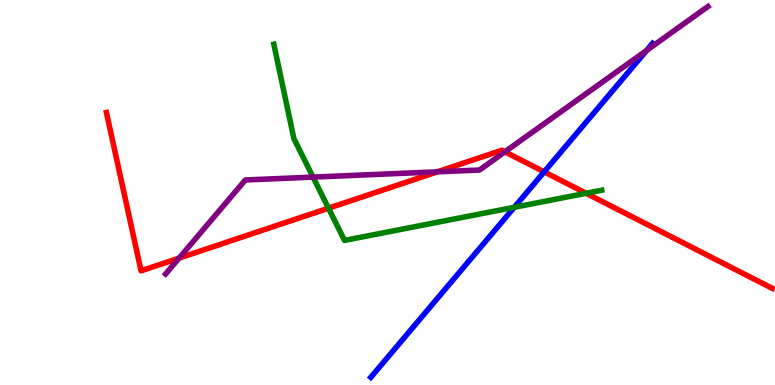[{'lines': ['blue', 'red'], 'intersections': [{'x': 7.02, 'y': 5.54}]}, {'lines': ['green', 'red'], 'intersections': [{'x': 4.24, 'y': 4.59}, {'x': 7.56, 'y': 4.98}]}, {'lines': ['purple', 'red'], 'intersections': [{'x': 2.31, 'y': 3.3}, {'x': 5.64, 'y': 5.54}, {'x': 6.52, 'y': 6.06}]}, {'lines': ['blue', 'green'], 'intersections': [{'x': 6.64, 'y': 4.62}]}, {'lines': ['blue', 'purple'], 'intersections': [{'x': 8.34, 'y': 8.69}]}, {'lines': ['green', 'purple'], 'intersections': [{'x': 4.04, 'y': 5.4}]}]